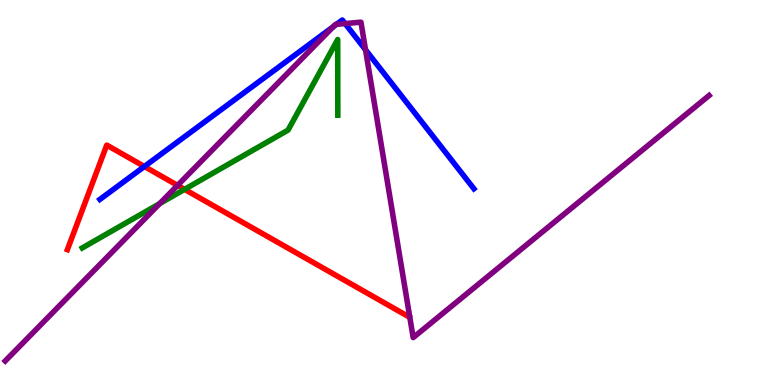[{'lines': ['blue', 'red'], 'intersections': [{'x': 1.86, 'y': 5.68}]}, {'lines': ['green', 'red'], 'intersections': [{'x': 2.38, 'y': 5.08}]}, {'lines': ['purple', 'red'], 'intersections': [{'x': 2.29, 'y': 5.19}]}, {'lines': ['blue', 'green'], 'intersections': []}, {'lines': ['blue', 'purple'], 'intersections': [{'x': 4.3, 'y': 9.31}, {'x': 4.34, 'y': 9.37}, {'x': 4.45, 'y': 9.39}, {'x': 4.72, 'y': 8.71}]}, {'lines': ['green', 'purple'], 'intersections': [{'x': 2.06, 'y': 4.71}]}]